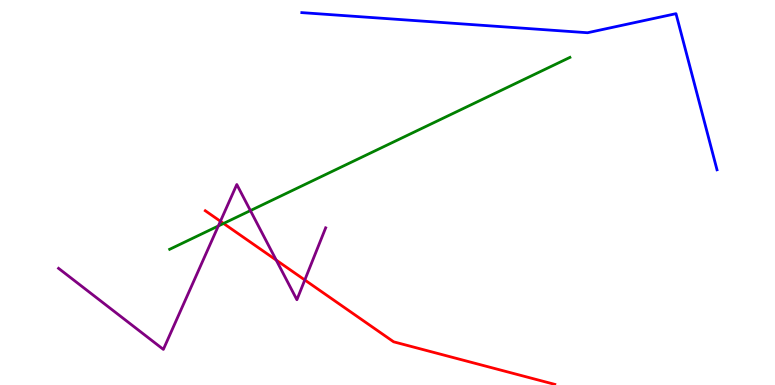[{'lines': ['blue', 'red'], 'intersections': []}, {'lines': ['green', 'red'], 'intersections': [{'x': 2.88, 'y': 4.2}]}, {'lines': ['purple', 'red'], 'intersections': [{'x': 2.84, 'y': 4.25}, {'x': 3.56, 'y': 3.24}, {'x': 3.93, 'y': 2.73}]}, {'lines': ['blue', 'green'], 'intersections': []}, {'lines': ['blue', 'purple'], 'intersections': []}, {'lines': ['green', 'purple'], 'intersections': [{'x': 2.82, 'y': 4.13}, {'x': 3.23, 'y': 4.53}]}]